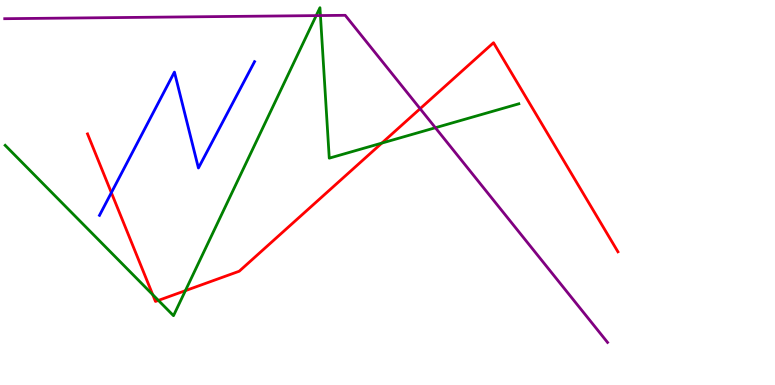[{'lines': ['blue', 'red'], 'intersections': [{'x': 1.44, 'y': 5.0}]}, {'lines': ['green', 'red'], 'intersections': [{'x': 1.97, 'y': 2.35}, {'x': 2.04, 'y': 2.2}, {'x': 2.39, 'y': 2.45}, {'x': 4.93, 'y': 6.28}]}, {'lines': ['purple', 'red'], 'intersections': [{'x': 5.42, 'y': 7.18}]}, {'lines': ['blue', 'green'], 'intersections': []}, {'lines': ['blue', 'purple'], 'intersections': []}, {'lines': ['green', 'purple'], 'intersections': [{'x': 4.08, 'y': 9.59}, {'x': 4.13, 'y': 9.6}, {'x': 5.62, 'y': 6.68}]}]